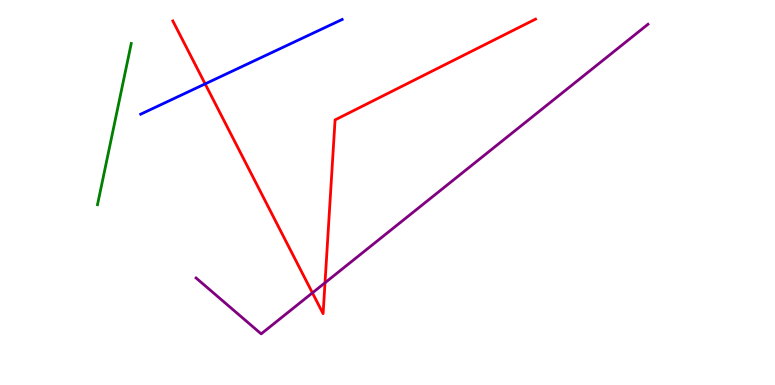[{'lines': ['blue', 'red'], 'intersections': [{'x': 2.65, 'y': 7.82}]}, {'lines': ['green', 'red'], 'intersections': []}, {'lines': ['purple', 'red'], 'intersections': [{'x': 4.03, 'y': 2.39}, {'x': 4.19, 'y': 2.65}]}, {'lines': ['blue', 'green'], 'intersections': []}, {'lines': ['blue', 'purple'], 'intersections': []}, {'lines': ['green', 'purple'], 'intersections': []}]